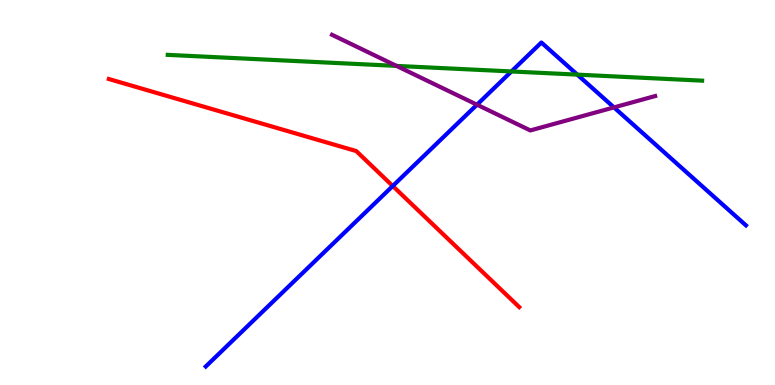[{'lines': ['blue', 'red'], 'intersections': [{'x': 5.07, 'y': 5.17}]}, {'lines': ['green', 'red'], 'intersections': []}, {'lines': ['purple', 'red'], 'intersections': []}, {'lines': ['blue', 'green'], 'intersections': [{'x': 6.6, 'y': 8.14}, {'x': 7.45, 'y': 8.06}]}, {'lines': ['blue', 'purple'], 'intersections': [{'x': 6.15, 'y': 7.28}, {'x': 7.92, 'y': 7.21}]}, {'lines': ['green', 'purple'], 'intersections': [{'x': 5.12, 'y': 8.29}]}]